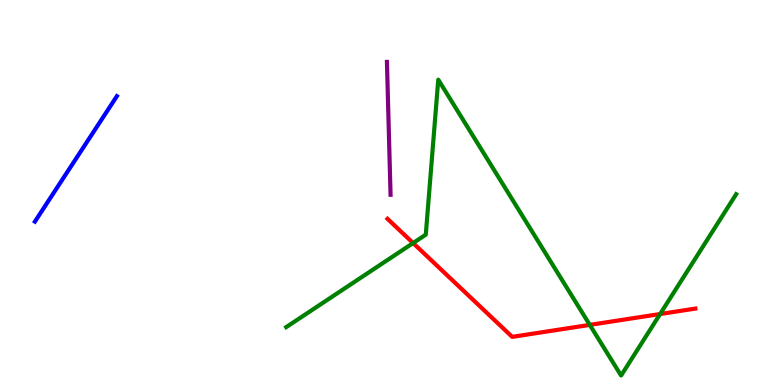[{'lines': ['blue', 'red'], 'intersections': []}, {'lines': ['green', 'red'], 'intersections': [{'x': 5.33, 'y': 3.69}, {'x': 7.61, 'y': 1.56}, {'x': 8.52, 'y': 1.84}]}, {'lines': ['purple', 'red'], 'intersections': []}, {'lines': ['blue', 'green'], 'intersections': []}, {'lines': ['blue', 'purple'], 'intersections': []}, {'lines': ['green', 'purple'], 'intersections': []}]